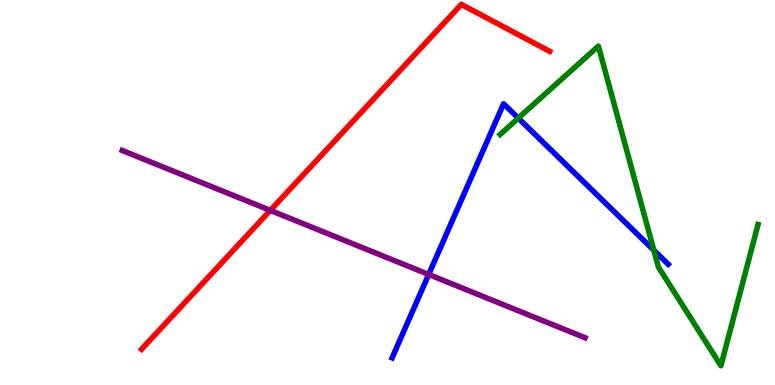[{'lines': ['blue', 'red'], 'intersections': []}, {'lines': ['green', 'red'], 'intersections': []}, {'lines': ['purple', 'red'], 'intersections': [{'x': 3.49, 'y': 4.54}]}, {'lines': ['blue', 'green'], 'intersections': [{'x': 6.69, 'y': 6.93}, {'x': 8.44, 'y': 3.5}]}, {'lines': ['blue', 'purple'], 'intersections': [{'x': 5.53, 'y': 2.87}]}, {'lines': ['green', 'purple'], 'intersections': []}]